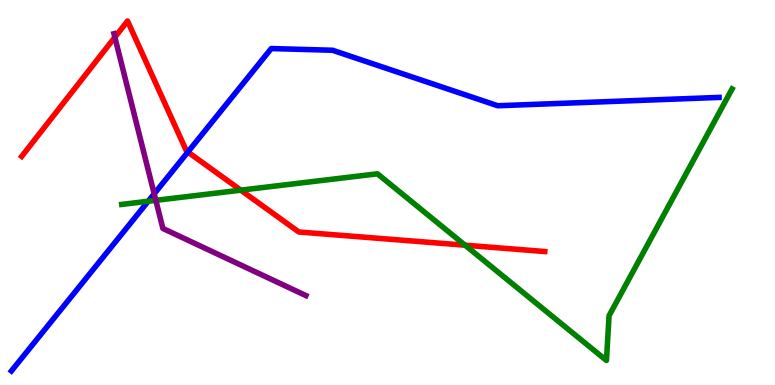[{'lines': ['blue', 'red'], 'intersections': [{'x': 2.42, 'y': 6.05}]}, {'lines': ['green', 'red'], 'intersections': [{'x': 3.11, 'y': 5.06}, {'x': 6.0, 'y': 3.63}]}, {'lines': ['purple', 'red'], 'intersections': [{'x': 1.48, 'y': 9.03}]}, {'lines': ['blue', 'green'], 'intersections': [{'x': 1.91, 'y': 4.77}]}, {'lines': ['blue', 'purple'], 'intersections': [{'x': 1.99, 'y': 4.97}]}, {'lines': ['green', 'purple'], 'intersections': [{'x': 2.01, 'y': 4.8}]}]